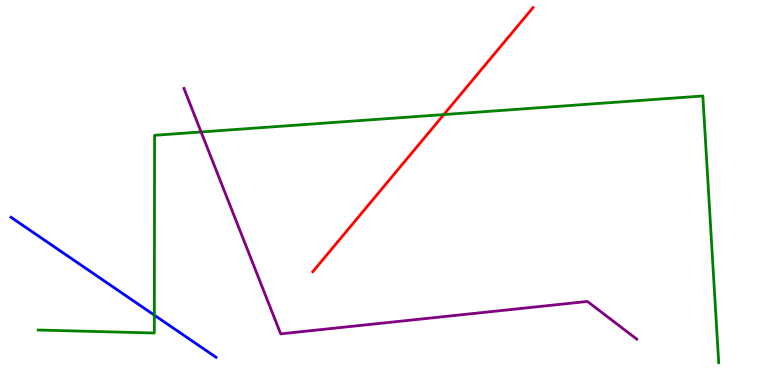[{'lines': ['blue', 'red'], 'intersections': []}, {'lines': ['green', 'red'], 'intersections': [{'x': 5.73, 'y': 7.02}]}, {'lines': ['purple', 'red'], 'intersections': []}, {'lines': ['blue', 'green'], 'intersections': [{'x': 1.99, 'y': 1.81}]}, {'lines': ['blue', 'purple'], 'intersections': []}, {'lines': ['green', 'purple'], 'intersections': [{'x': 2.59, 'y': 6.57}]}]